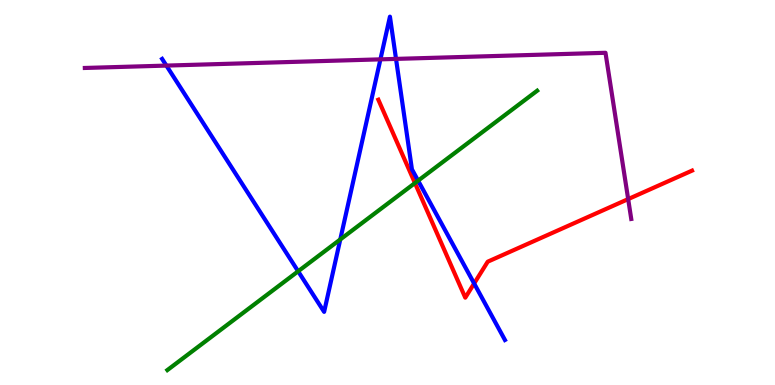[{'lines': ['blue', 'red'], 'intersections': [{'x': 6.12, 'y': 2.64}]}, {'lines': ['green', 'red'], 'intersections': [{'x': 5.35, 'y': 5.25}]}, {'lines': ['purple', 'red'], 'intersections': [{'x': 8.11, 'y': 4.83}]}, {'lines': ['blue', 'green'], 'intersections': [{'x': 3.85, 'y': 2.95}, {'x': 4.39, 'y': 3.78}, {'x': 5.4, 'y': 5.31}]}, {'lines': ['blue', 'purple'], 'intersections': [{'x': 2.15, 'y': 8.3}, {'x': 4.91, 'y': 8.46}, {'x': 5.11, 'y': 8.47}]}, {'lines': ['green', 'purple'], 'intersections': []}]